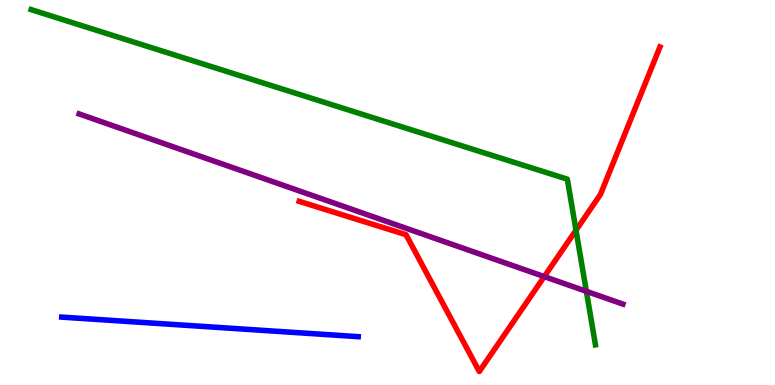[{'lines': ['blue', 'red'], 'intersections': []}, {'lines': ['green', 'red'], 'intersections': [{'x': 7.43, 'y': 4.02}]}, {'lines': ['purple', 'red'], 'intersections': [{'x': 7.02, 'y': 2.82}]}, {'lines': ['blue', 'green'], 'intersections': []}, {'lines': ['blue', 'purple'], 'intersections': []}, {'lines': ['green', 'purple'], 'intersections': [{'x': 7.57, 'y': 2.43}]}]